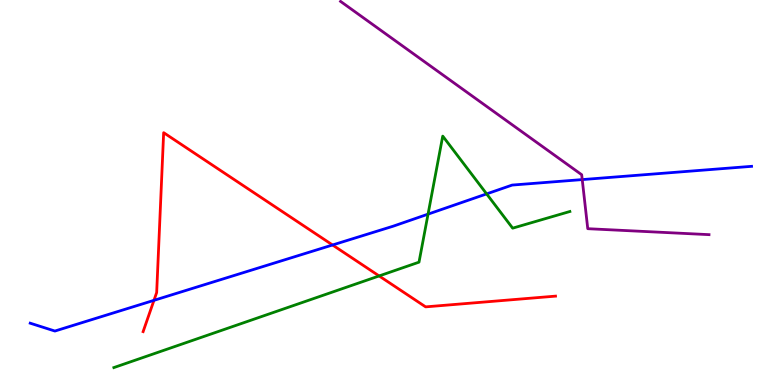[{'lines': ['blue', 'red'], 'intersections': [{'x': 1.99, 'y': 2.2}, {'x': 4.29, 'y': 3.64}]}, {'lines': ['green', 'red'], 'intersections': [{'x': 4.89, 'y': 2.83}]}, {'lines': ['purple', 'red'], 'intersections': []}, {'lines': ['blue', 'green'], 'intersections': [{'x': 5.52, 'y': 4.44}, {'x': 6.28, 'y': 4.96}]}, {'lines': ['blue', 'purple'], 'intersections': [{'x': 7.51, 'y': 5.34}]}, {'lines': ['green', 'purple'], 'intersections': []}]